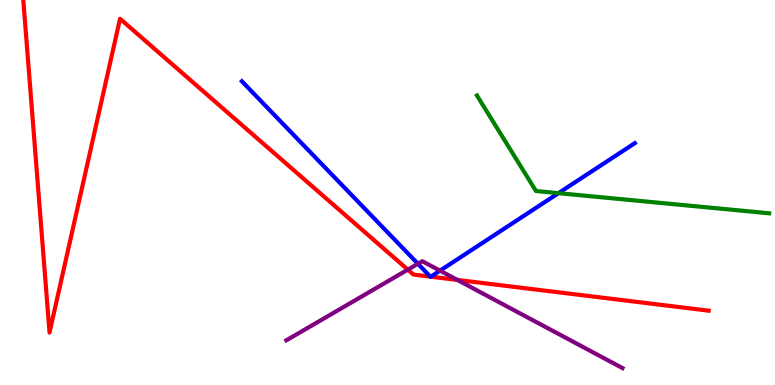[{'lines': ['blue', 'red'], 'intersections': [{'x': 5.55, 'y': 2.81}, {'x': 5.56, 'y': 2.81}]}, {'lines': ['green', 'red'], 'intersections': []}, {'lines': ['purple', 'red'], 'intersections': [{'x': 5.26, 'y': 3.0}, {'x': 5.9, 'y': 2.73}]}, {'lines': ['blue', 'green'], 'intersections': [{'x': 7.21, 'y': 4.98}]}, {'lines': ['blue', 'purple'], 'intersections': [{'x': 5.39, 'y': 3.15}, {'x': 5.68, 'y': 2.97}]}, {'lines': ['green', 'purple'], 'intersections': []}]